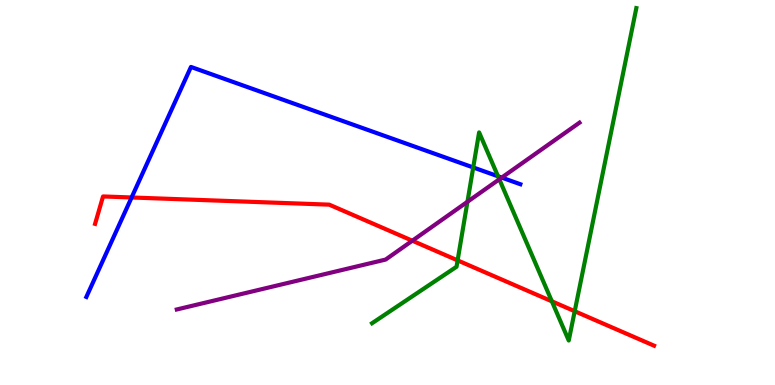[{'lines': ['blue', 'red'], 'intersections': [{'x': 1.7, 'y': 4.87}]}, {'lines': ['green', 'red'], 'intersections': [{'x': 5.9, 'y': 3.24}, {'x': 7.12, 'y': 2.17}, {'x': 7.42, 'y': 1.92}]}, {'lines': ['purple', 'red'], 'intersections': [{'x': 5.32, 'y': 3.75}]}, {'lines': ['blue', 'green'], 'intersections': [{'x': 6.11, 'y': 5.65}, {'x': 6.43, 'y': 5.42}]}, {'lines': ['blue', 'purple'], 'intersections': [{'x': 6.47, 'y': 5.39}]}, {'lines': ['green', 'purple'], 'intersections': [{'x': 6.03, 'y': 4.76}, {'x': 6.44, 'y': 5.34}]}]